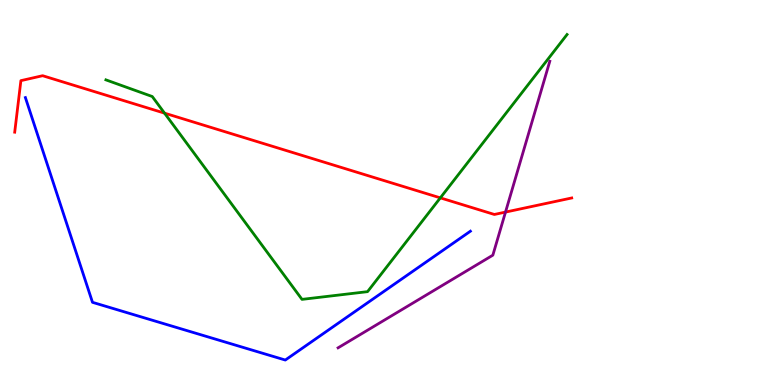[{'lines': ['blue', 'red'], 'intersections': []}, {'lines': ['green', 'red'], 'intersections': [{'x': 2.12, 'y': 7.06}, {'x': 5.68, 'y': 4.86}]}, {'lines': ['purple', 'red'], 'intersections': [{'x': 6.52, 'y': 4.49}]}, {'lines': ['blue', 'green'], 'intersections': []}, {'lines': ['blue', 'purple'], 'intersections': []}, {'lines': ['green', 'purple'], 'intersections': []}]